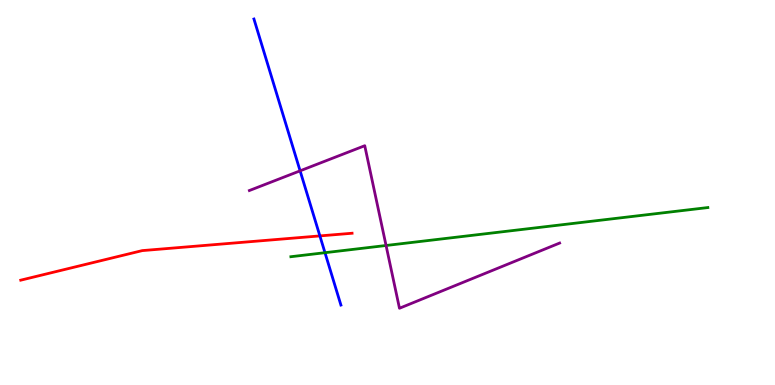[{'lines': ['blue', 'red'], 'intersections': [{'x': 4.13, 'y': 3.87}]}, {'lines': ['green', 'red'], 'intersections': []}, {'lines': ['purple', 'red'], 'intersections': []}, {'lines': ['blue', 'green'], 'intersections': [{'x': 4.19, 'y': 3.44}]}, {'lines': ['blue', 'purple'], 'intersections': [{'x': 3.87, 'y': 5.56}]}, {'lines': ['green', 'purple'], 'intersections': [{'x': 4.98, 'y': 3.62}]}]